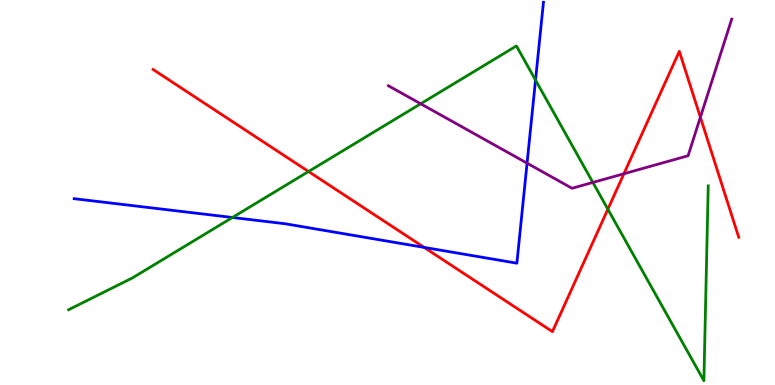[{'lines': ['blue', 'red'], 'intersections': [{'x': 5.47, 'y': 3.57}]}, {'lines': ['green', 'red'], 'intersections': [{'x': 3.98, 'y': 5.54}, {'x': 7.84, 'y': 4.57}]}, {'lines': ['purple', 'red'], 'intersections': [{'x': 8.05, 'y': 5.49}, {'x': 9.04, 'y': 6.95}]}, {'lines': ['blue', 'green'], 'intersections': [{'x': 3.0, 'y': 4.35}, {'x': 6.91, 'y': 7.92}]}, {'lines': ['blue', 'purple'], 'intersections': [{'x': 6.8, 'y': 5.76}]}, {'lines': ['green', 'purple'], 'intersections': [{'x': 5.43, 'y': 7.3}, {'x': 7.65, 'y': 5.26}]}]